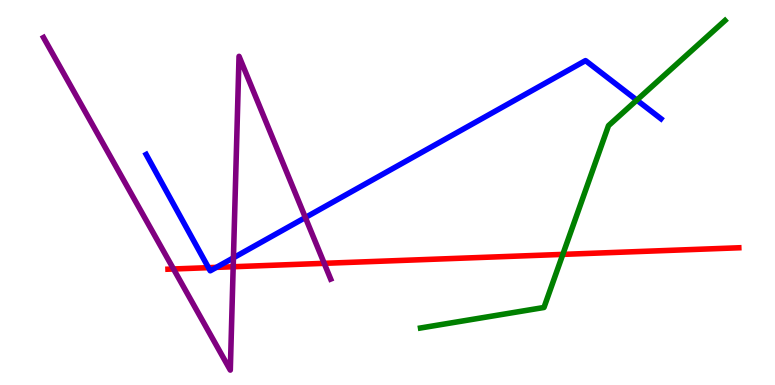[{'lines': ['blue', 'red'], 'intersections': [{'x': 2.69, 'y': 3.05}, {'x': 2.79, 'y': 3.06}]}, {'lines': ['green', 'red'], 'intersections': [{'x': 7.26, 'y': 3.39}]}, {'lines': ['purple', 'red'], 'intersections': [{'x': 2.24, 'y': 3.01}, {'x': 3.01, 'y': 3.07}, {'x': 4.18, 'y': 3.16}]}, {'lines': ['blue', 'green'], 'intersections': [{'x': 8.22, 'y': 7.4}]}, {'lines': ['blue', 'purple'], 'intersections': [{'x': 3.01, 'y': 3.3}, {'x': 3.94, 'y': 4.35}]}, {'lines': ['green', 'purple'], 'intersections': []}]